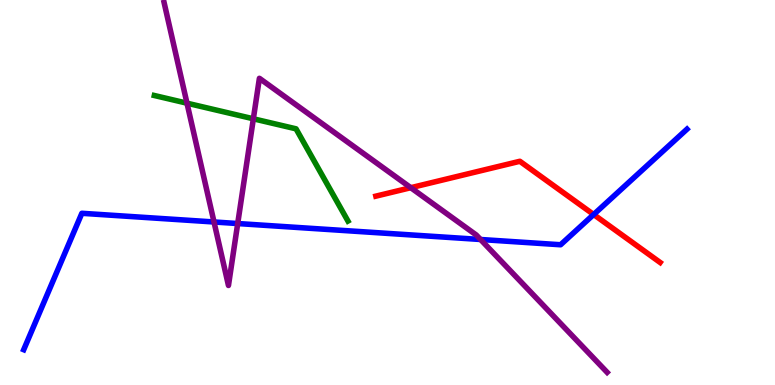[{'lines': ['blue', 'red'], 'intersections': [{'x': 7.66, 'y': 4.43}]}, {'lines': ['green', 'red'], 'intersections': []}, {'lines': ['purple', 'red'], 'intersections': [{'x': 5.3, 'y': 5.12}]}, {'lines': ['blue', 'green'], 'intersections': []}, {'lines': ['blue', 'purple'], 'intersections': [{'x': 2.76, 'y': 4.23}, {'x': 3.07, 'y': 4.19}, {'x': 6.2, 'y': 3.78}]}, {'lines': ['green', 'purple'], 'intersections': [{'x': 2.41, 'y': 7.32}, {'x': 3.27, 'y': 6.91}]}]